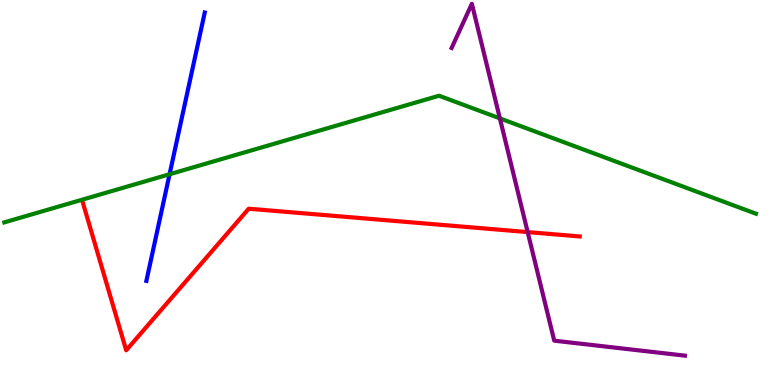[{'lines': ['blue', 'red'], 'intersections': []}, {'lines': ['green', 'red'], 'intersections': []}, {'lines': ['purple', 'red'], 'intersections': [{'x': 6.81, 'y': 3.97}]}, {'lines': ['blue', 'green'], 'intersections': [{'x': 2.19, 'y': 5.47}]}, {'lines': ['blue', 'purple'], 'intersections': []}, {'lines': ['green', 'purple'], 'intersections': [{'x': 6.45, 'y': 6.93}]}]